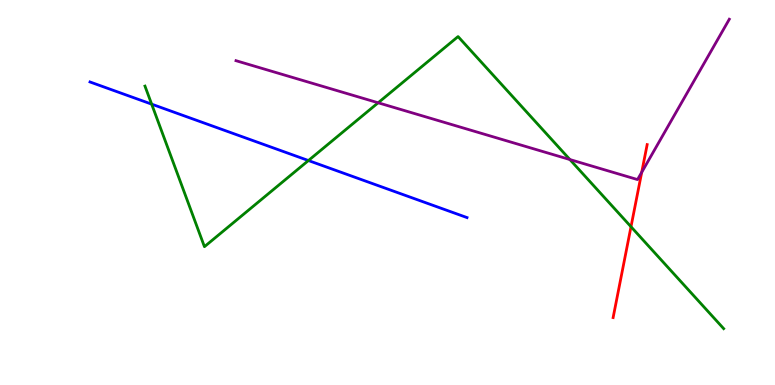[{'lines': ['blue', 'red'], 'intersections': []}, {'lines': ['green', 'red'], 'intersections': [{'x': 8.14, 'y': 4.11}]}, {'lines': ['purple', 'red'], 'intersections': [{'x': 8.28, 'y': 5.53}]}, {'lines': ['blue', 'green'], 'intersections': [{'x': 1.96, 'y': 7.3}, {'x': 3.98, 'y': 5.83}]}, {'lines': ['blue', 'purple'], 'intersections': []}, {'lines': ['green', 'purple'], 'intersections': [{'x': 4.88, 'y': 7.33}, {'x': 7.35, 'y': 5.86}]}]